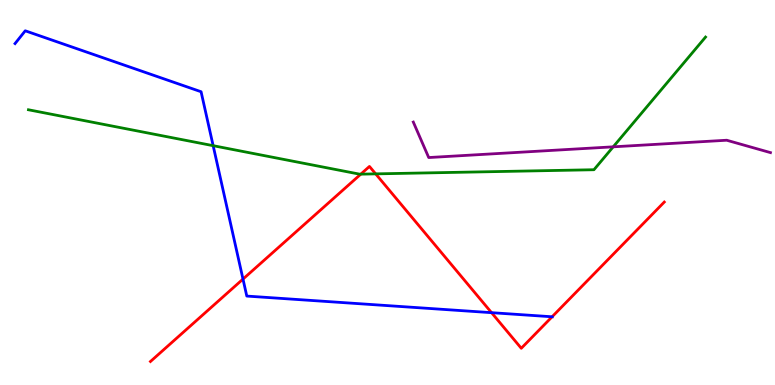[{'lines': ['blue', 'red'], 'intersections': [{'x': 3.14, 'y': 2.75}, {'x': 6.34, 'y': 1.88}, {'x': 7.12, 'y': 1.77}]}, {'lines': ['green', 'red'], 'intersections': [{'x': 4.66, 'y': 5.48}, {'x': 4.85, 'y': 5.48}]}, {'lines': ['purple', 'red'], 'intersections': []}, {'lines': ['blue', 'green'], 'intersections': [{'x': 2.75, 'y': 6.22}]}, {'lines': ['blue', 'purple'], 'intersections': []}, {'lines': ['green', 'purple'], 'intersections': [{'x': 7.91, 'y': 6.19}]}]